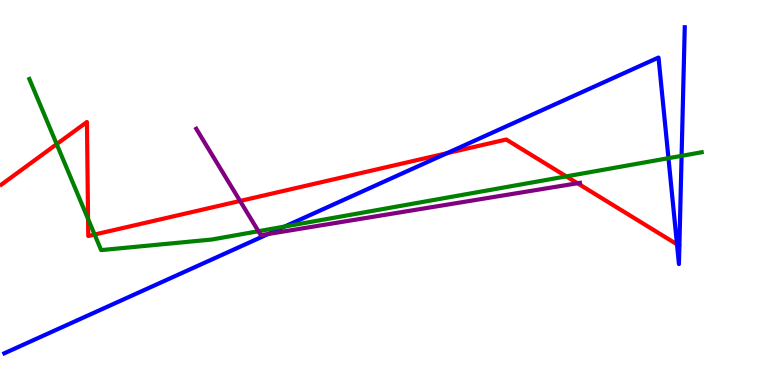[{'lines': ['blue', 'red'], 'intersections': [{'x': 5.77, 'y': 6.02}, {'x': 8.74, 'y': 3.65}]}, {'lines': ['green', 'red'], 'intersections': [{'x': 0.731, 'y': 6.26}, {'x': 1.14, 'y': 4.31}, {'x': 1.22, 'y': 3.91}, {'x': 7.31, 'y': 5.42}]}, {'lines': ['purple', 'red'], 'intersections': [{'x': 3.1, 'y': 4.78}, {'x': 7.45, 'y': 5.24}]}, {'lines': ['blue', 'green'], 'intersections': [{'x': 3.67, 'y': 4.12}, {'x': 8.63, 'y': 5.89}, {'x': 8.79, 'y': 5.95}]}, {'lines': ['blue', 'purple'], 'intersections': [{'x': 3.46, 'y': 3.92}]}, {'lines': ['green', 'purple'], 'intersections': [{'x': 3.33, 'y': 3.99}]}]